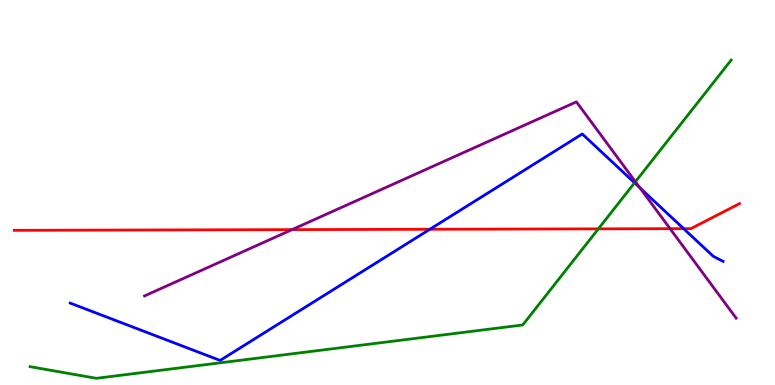[{'lines': ['blue', 'red'], 'intersections': [{'x': 5.55, 'y': 4.04}, {'x': 8.82, 'y': 4.06}]}, {'lines': ['green', 'red'], 'intersections': [{'x': 7.72, 'y': 4.06}]}, {'lines': ['purple', 'red'], 'intersections': [{'x': 3.77, 'y': 4.04}, {'x': 8.65, 'y': 4.06}]}, {'lines': ['blue', 'green'], 'intersections': [{'x': 8.19, 'y': 5.25}]}, {'lines': ['blue', 'purple'], 'intersections': [{'x': 8.26, 'y': 5.12}]}, {'lines': ['green', 'purple'], 'intersections': [{'x': 8.2, 'y': 5.28}]}]